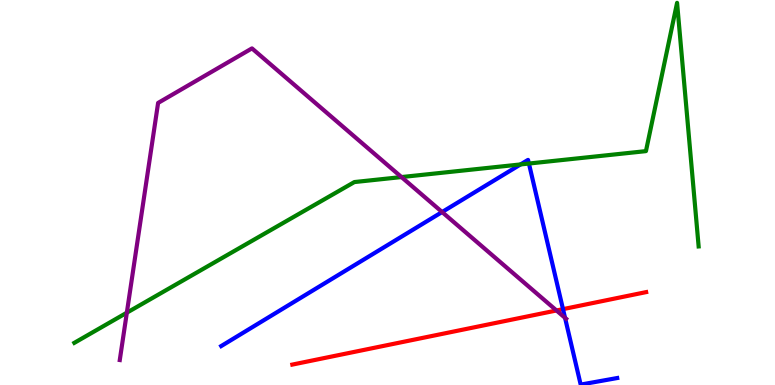[{'lines': ['blue', 'red'], 'intersections': [{'x': 7.26, 'y': 1.97}]}, {'lines': ['green', 'red'], 'intersections': []}, {'lines': ['purple', 'red'], 'intersections': [{'x': 7.18, 'y': 1.94}]}, {'lines': ['blue', 'green'], 'intersections': [{'x': 6.72, 'y': 5.73}, {'x': 6.82, 'y': 5.75}]}, {'lines': ['blue', 'purple'], 'intersections': [{'x': 5.7, 'y': 4.49}, {'x': 7.29, 'y': 1.74}]}, {'lines': ['green', 'purple'], 'intersections': [{'x': 1.64, 'y': 1.88}, {'x': 5.18, 'y': 5.4}]}]